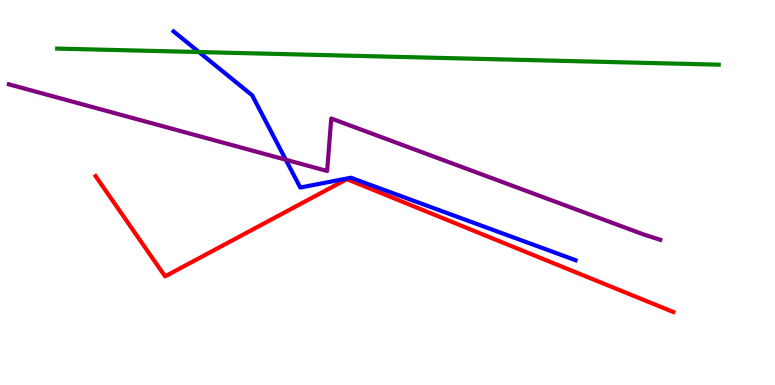[{'lines': ['blue', 'red'], 'intersections': []}, {'lines': ['green', 'red'], 'intersections': []}, {'lines': ['purple', 'red'], 'intersections': []}, {'lines': ['blue', 'green'], 'intersections': [{'x': 2.57, 'y': 8.65}]}, {'lines': ['blue', 'purple'], 'intersections': [{'x': 3.69, 'y': 5.85}]}, {'lines': ['green', 'purple'], 'intersections': []}]